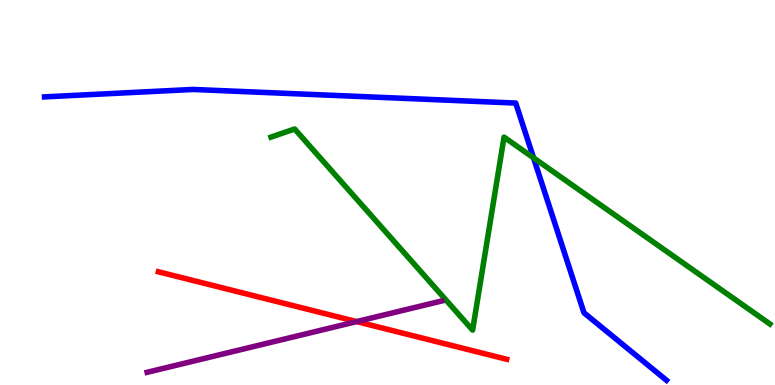[{'lines': ['blue', 'red'], 'intersections': []}, {'lines': ['green', 'red'], 'intersections': []}, {'lines': ['purple', 'red'], 'intersections': [{'x': 4.6, 'y': 1.65}]}, {'lines': ['blue', 'green'], 'intersections': [{'x': 6.88, 'y': 5.9}]}, {'lines': ['blue', 'purple'], 'intersections': []}, {'lines': ['green', 'purple'], 'intersections': []}]